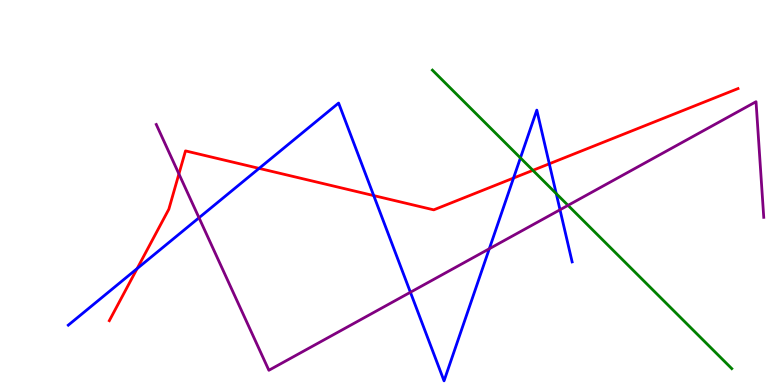[{'lines': ['blue', 'red'], 'intersections': [{'x': 1.77, 'y': 3.02}, {'x': 3.34, 'y': 5.63}, {'x': 4.82, 'y': 4.92}, {'x': 6.63, 'y': 5.38}, {'x': 7.09, 'y': 5.75}]}, {'lines': ['green', 'red'], 'intersections': [{'x': 6.88, 'y': 5.58}]}, {'lines': ['purple', 'red'], 'intersections': [{'x': 2.31, 'y': 5.48}]}, {'lines': ['blue', 'green'], 'intersections': [{'x': 6.72, 'y': 5.9}, {'x': 7.18, 'y': 4.97}]}, {'lines': ['blue', 'purple'], 'intersections': [{'x': 2.57, 'y': 4.34}, {'x': 5.3, 'y': 2.41}, {'x': 6.31, 'y': 3.54}, {'x': 7.23, 'y': 4.55}]}, {'lines': ['green', 'purple'], 'intersections': [{'x': 7.33, 'y': 4.67}]}]